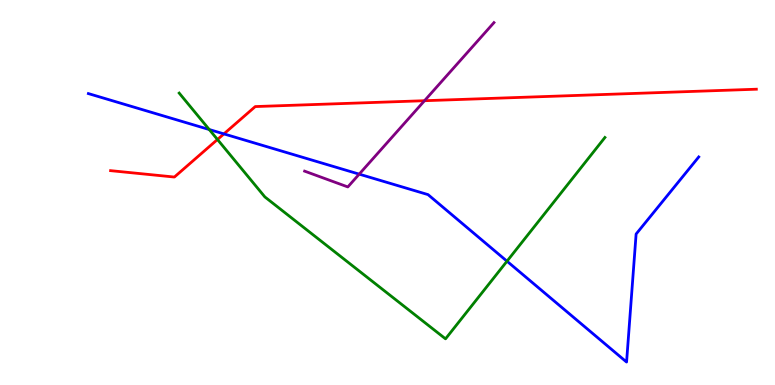[{'lines': ['blue', 'red'], 'intersections': [{'x': 2.89, 'y': 6.52}]}, {'lines': ['green', 'red'], 'intersections': [{'x': 2.81, 'y': 6.38}]}, {'lines': ['purple', 'red'], 'intersections': [{'x': 5.48, 'y': 7.38}]}, {'lines': ['blue', 'green'], 'intersections': [{'x': 2.7, 'y': 6.64}, {'x': 6.54, 'y': 3.22}]}, {'lines': ['blue', 'purple'], 'intersections': [{'x': 4.63, 'y': 5.48}]}, {'lines': ['green', 'purple'], 'intersections': []}]